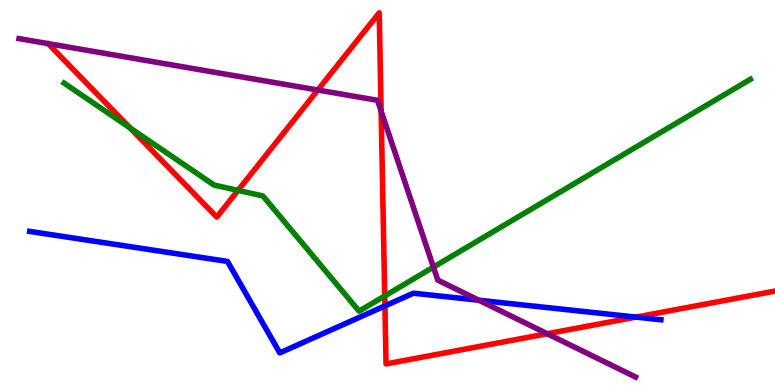[{'lines': ['blue', 'red'], 'intersections': [{'x': 4.97, 'y': 2.05}, {'x': 8.21, 'y': 1.76}]}, {'lines': ['green', 'red'], 'intersections': [{'x': 1.68, 'y': 6.67}, {'x': 3.07, 'y': 5.05}, {'x': 4.96, 'y': 2.31}]}, {'lines': ['purple', 'red'], 'intersections': [{'x': 4.1, 'y': 7.66}, {'x': 4.92, 'y': 7.11}, {'x': 7.06, 'y': 1.33}]}, {'lines': ['blue', 'green'], 'intersections': []}, {'lines': ['blue', 'purple'], 'intersections': [{'x': 6.18, 'y': 2.2}]}, {'lines': ['green', 'purple'], 'intersections': [{'x': 5.59, 'y': 3.06}]}]